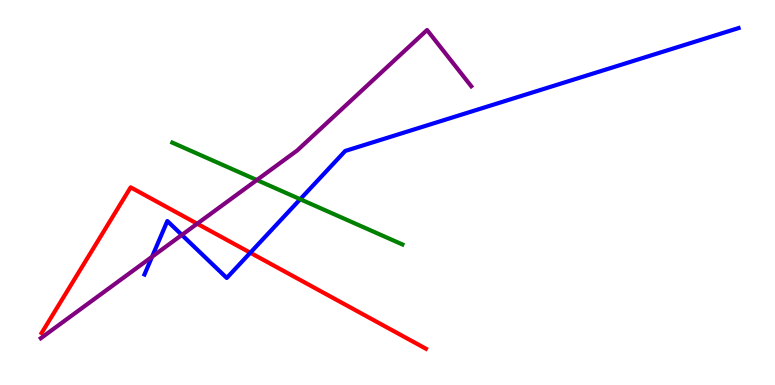[{'lines': ['blue', 'red'], 'intersections': [{'x': 3.23, 'y': 3.44}]}, {'lines': ['green', 'red'], 'intersections': []}, {'lines': ['purple', 'red'], 'intersections': [{'x': 2.54, 'y': 4.19}]}, {'lines': ['blue', 'green'], 'intersections': [{'x': 3.87, 'y': 4.83}]}, {'lines': ['blue', 'purple'], 'intersections': [{'x': 1.96, 'y': 3.33}, {'x': 2.35, 'y': 3.9}]}, {'lines': ['green', 'purple'], 'intersections': [{'x': 3.31, 'y': 5.32}]}]